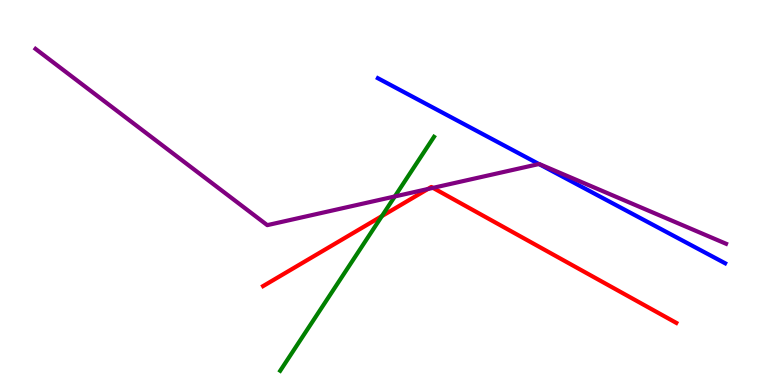[{'lines': ['blue', 'red'], 'intersections': []}, {'lines': ['green', 'red'], 'intersections': [{'x': 4.93, 'y': 4.39}]}, {'lines': ['purple', 'red'], 'intersections': [{'x': 5.52, 'y': 5.09}, {'x': 5.59, 'y': 5.12}]}, {'lines': ['blue', 'green'], 'intersections': []}, {'lines': ['blue', 'purple'], 'intersections': [{'x': 6.95, 'y': 5.74}]}, {'lines': ['green', 'purple'], 'intersections': [{'x': 5.09, 'y': 4.9}]}]